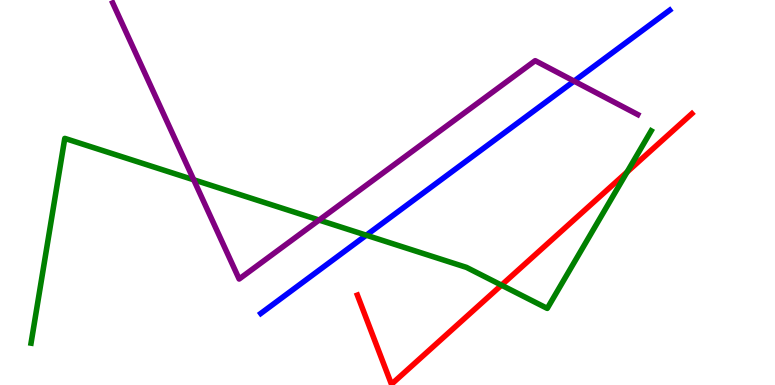[{'lines': ['blue', 'red'], 'intersections': []}, {'lines': ['green', 'red'], 'intersections': [{'x': 6.47, 'y': 2.59}, {'x': 8.09, 'y': 5.53}]}, {'lines': ['purple', 'red'], 'intersections': []}, {'lines': ['blue', 'green'], 'intersections': [{'x': 4.73, 'y': 3.89}]}, {'lines': ['blue', 'purple'], 'intersections': [{'x': 7.41, 'y': 7.89}]}, {'lines': ['green', 'purple'], 'intersections': [{'x': 2.5, 'y': 5.33}, {'x': 4.12, 'y': 4.28}]}]